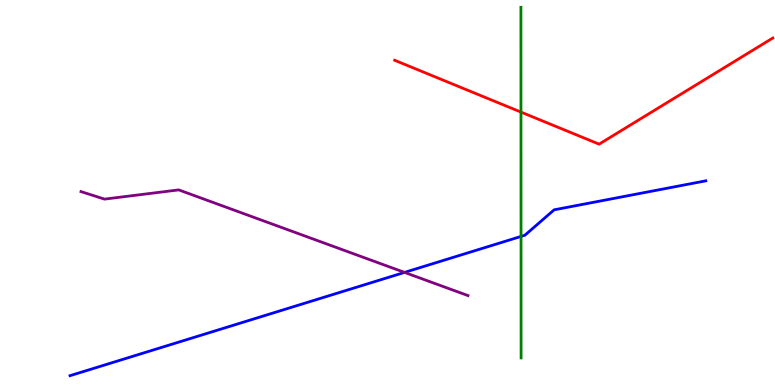[{'lines': ['blue', 'red'], 'intersections': []}, {'lines': ['green', 'red'], 'intersections': [{'x': 6.72, 'y': 7.09}]}, {'lines': ['purple', 'red'], 'intersections': []}, {'lines': ['blue', 'green'], 'intersections': [{'x': 6.72, 'y': 3.86}]}, {'lines': ['blue', 'purple'], 'intersections': [{'x': 5.22, 'y': 2.92}]}, {'lines': ['green', 'purple'], 'intersections': []}]